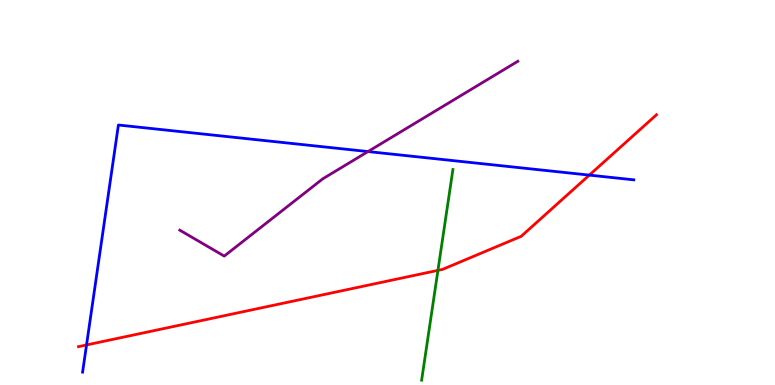[{'lines': ['blue', 'red'], 'intersections': [{'x': 1.12, 'y': 1.04}, {'x': 7.6, 'y': 5.45}]}, {'lines': ['green', 'red'], 'intersections': [{'x': 5.65, 'y': 2.98}]}, {'lines': ['purple', 'red'], 'intersections': []}, {'lines': ['blue', 'green'], 'intersections': []}, {'lines': ['blue', 'purple'], 'intersections': [{'x': 4.75, 'y': 6.06}]}, {'lines': ['green', 'purple'], 'intersections': []}]